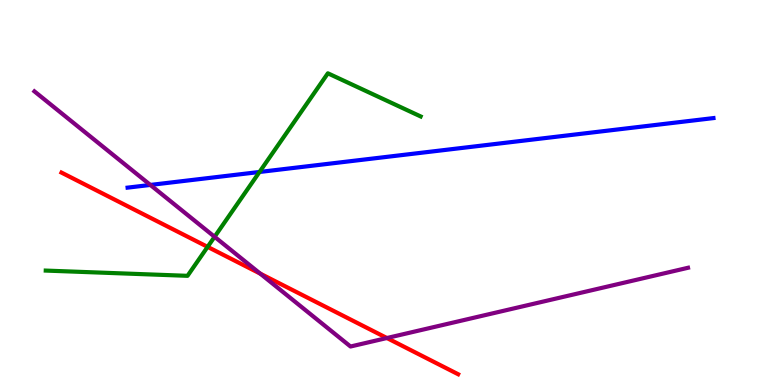[{'lines': ['blue', 'red'], 'intersections': []}, {'lines': ['green', 'red'], 'intersections': [{'x': 2.68, 'y': 3.59}]}, {'lines': ['purple', 'red'], 'intersections': [{'x': 3.36, 'y': 2.89}, {'x': 4.99, 'y': 1.22}]}, {'lines': ['blue', 'green'], 'intersections': [{'x': 3.35, 'y': 5.53}]}, {'lines': ['blue', 'purple'], 'intersections': [{'x': 1.94, 'y': 5.2}]}, {'lines': ['green', 'purple'], 'intersections': [{'x': 2.77, 'y': 3.85}]}]